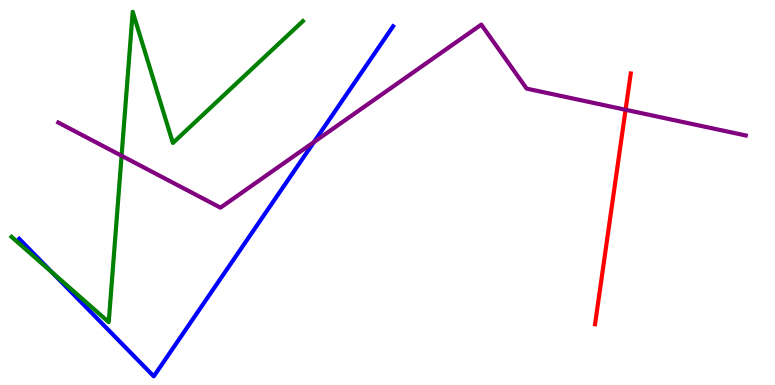[{'lines': ['blue', 'red'], 'intersections': []}, {'lines': ['green', 'red'], 'intersections': []}, {'lines': ['purple', 'red'], 'intersections': [{'x': 8.07, 'y': 7.15}]}, {'lines': ['blue', 'green'], 'intersections': [{'x': 0.671, 'y': 2.93}]}, {'lines': ['blue', 'purple'], 'intersections': [{'x': 4.05, 'y': 6.31}]}, {'lines': ['green', 'purple'], 'intersections': [{'x': 1.57, 'y': 5.95}]}]